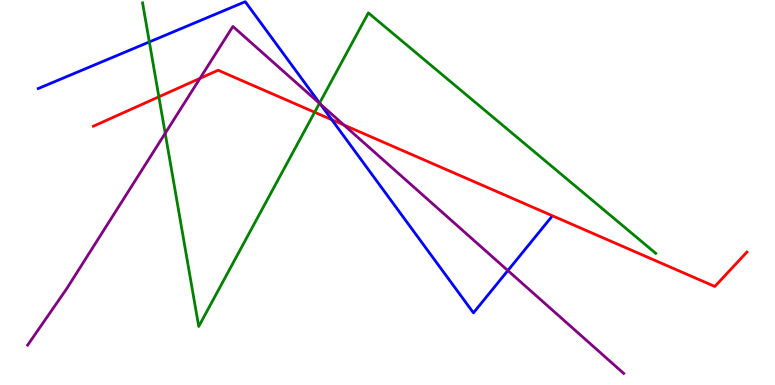[{'lines': ['blue', 'red'], 'intersections': [{'x': 4.28, 'y': 6.89}]}, {'lines': ['green', 'red'], 'intersections': [{'x': 2.05, 'y': 7.49}, {'x': 4.06, 'y': 7.08}]}, {'lines': ['purple', 'red'], 'intersections': [{'x': 2.58, 'y': 7.96}, {'x': 4.44, 'y': 6.75}]}, {'lines': ['blue', 'green'], 'intersections': [{'x': 1.93, 'y': 8.91}, {'x': 4.12, 'y': 7.32}]}, {'lines': ['blue', 'purple'], 'intersections': [{'x': 4.13, 'y': 7.3}, {'x': 6.55, 'y': 2.97}]}, {'lines': ['green', 'purple'], 'intersections': [{'x': 2.13, 'y': 6.54}, {'x': 4.12, 'y': 7.32}]}]